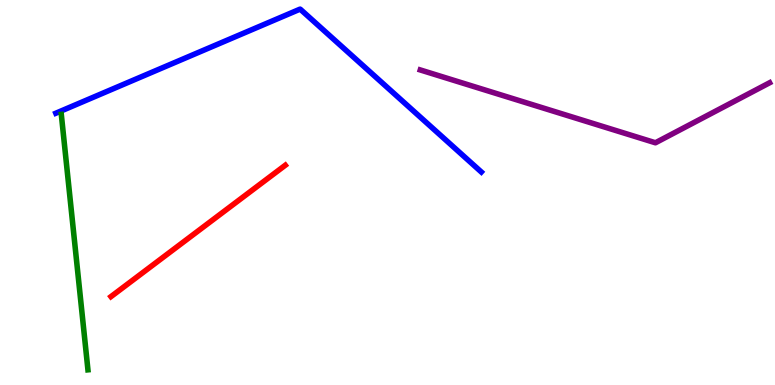[{'lines': ['blue', 'red'], 'intersections': []}, {'lines': ['green', 'red'], 'intersections': []}, {'lines': ['purple', 'red'], 'intersections': []}, {'lines': ['blue', 'green'], 'intersections': []}, {'lines': ['blue', 'purple'], 'intersections': []}, {'lines': ['green', 'purple'], 'intersections': []}]